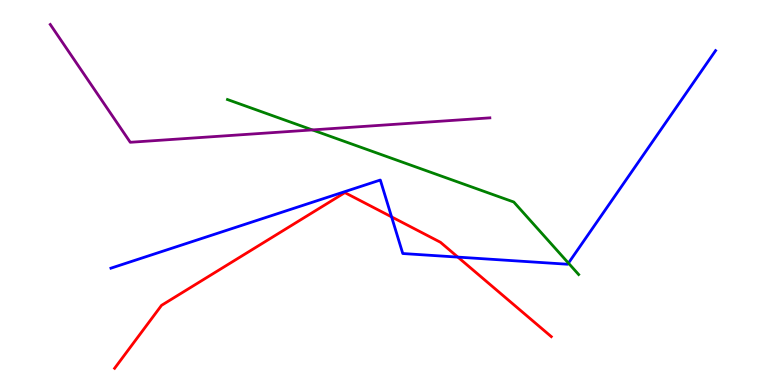[{'lines': ['blue', 'red'], 'intersections': [{'x': 5.05, 'y': 4.37}, {'x': 5.91, 'y': 3.32}]}, {'lines': ['green', 'red'], 'intersections': []}, {'lines': ['purple', 'red'], 'intersections': []}, {'lines': ['blue', 'green'], 'intersections': [{'x': 7.33, 'y': 3.17}]}, {'lines': ['blue', 'purple'], 'intersections': []}, {'lines': ['green', 'purple'], 'intersections': [{'x': 4.03, 'y': 6.63}]}]